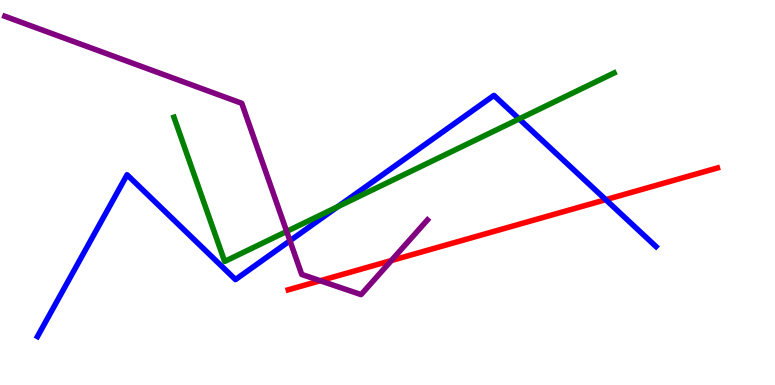[{'lines': ['blue', 'red'], 'intersections': [{'x': 7.82, 'y': 4.81}]}, {'lines': ['green', 'red'], 'intersections': []}, {'lines': ['purple', 'red'], 'intersections': [{'x': 4.13, 'y': 2.71}, {'x': 5.05, 'y': 3.23}]}, {'lines': ['blue', 'green'], 'intersections': [{'x': 4.36, 'y': 4.63}, {'x': 6.7, 'y': 6.91}]}, {'lines': ['blue', 'purple'], 'intersections': [{'x': 3.74, 'y': 3.75}]}, {'lines': ['green', 'purple'], 'intersections': [{'x': 3.7, 'y': 3.99}]}]